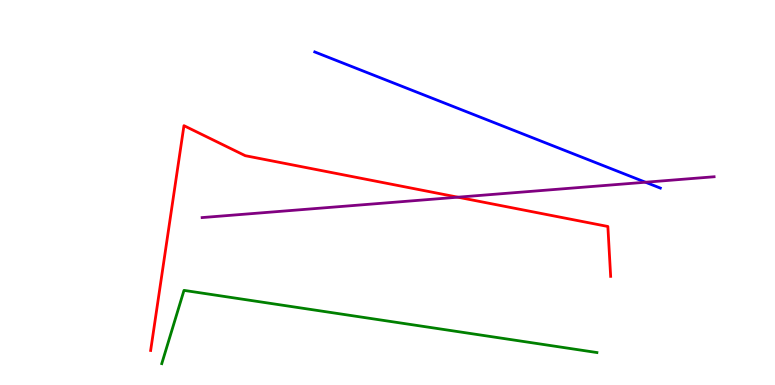[{'lines': ['blue', 'red'], 'intersections': []}, {'lines': ['green', 'red'], 'intersections': []}, {'lines': ['purple', 'red'], 'intersections': [{'x': 5.91, 'y': 4.88}]}, {'lines': ['blue', 'green'], 'intersections': []}, {'lines': ['blue', 'purple'], 'intersections': [{'x': 8.33, 'y': 5.27}]}, {'lines': ['green', 'purple'], 'intersections': []}]